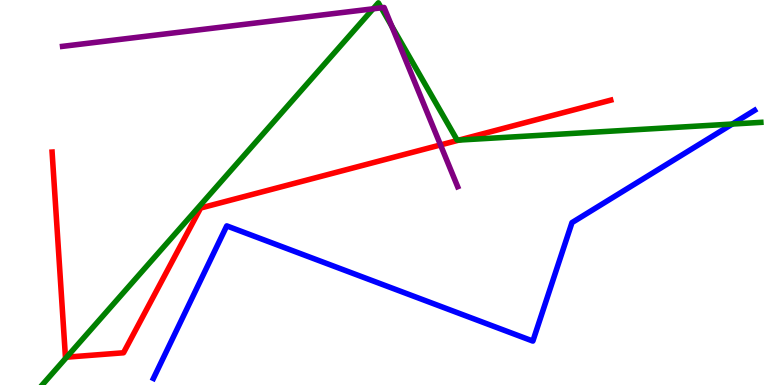[{'lines': ['blue', 'red'], 'intersections': []}, {'lines': ['green', 'red'], 'intersections': [{'x': 0.86, 'y': 0.723}, {'x': 5.92, 'y': 6.36}]}, {'lines': ['purple', 'red'], 'intersections': [{'x': 5.68, 'y': 6.24}]}, {'lines': ['blue', 'green'], 'intersections': [{'x': 9.45, 'y': 6.78}]}, {'lines': ['blue', 'purple'], 'intersections': []}, {'lines': ['green', 'purple'], 'intersections': [{'x': 4.81, 'y': 9.77}, {'x': 4.92, 'y': 9.8}, {'x': 5.06, 'y': 9.32}]}]